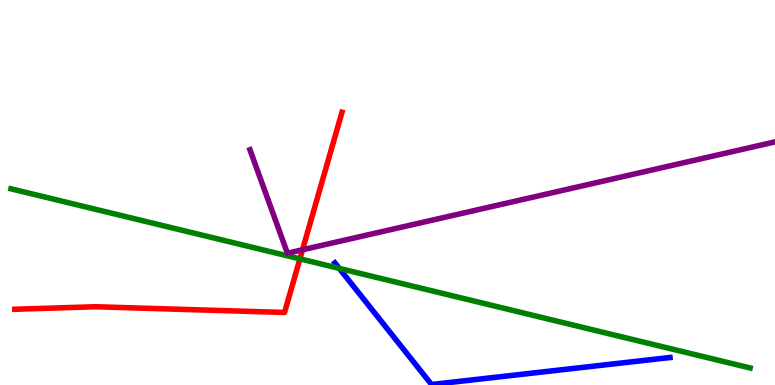[{'lines': ['blue', 'red'], 'intersections': []}, {'lines': ['green', 'red'], 'intersections': [{'x': 3.87, 'y': 3.28}]}, {'lines': ['purple', 'red'], 'intersections': [{'x': 3.9, 'y': 3.51}]}, {'lines': ['blue', 'green'], 'intersections': [{'x': 4.38, 'y': 3.03}]}, {'lines': ['blue', 'purple'], 'intersections': []}, {'lines': ['green', 'purple'], 'intersections': []}]